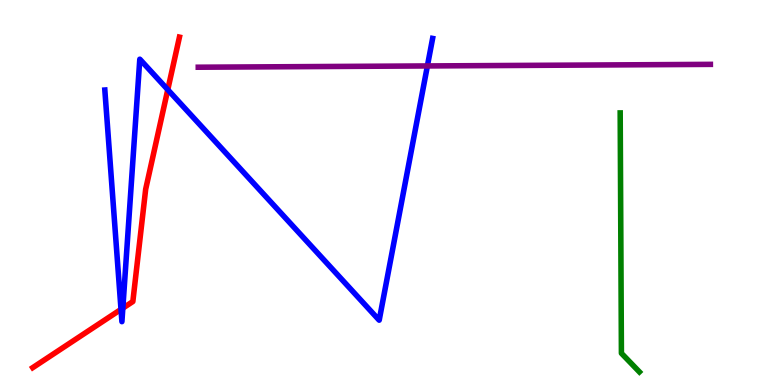[{'lines': ['blue', 'red'], 'intersections': [{'x': 1.56, 'y': 1.96}, {'x': 1.58, 'y': 2.0}, {'x': 2.16, 'y': 7.67}]}, {'lines': ['green', 'red'], 'intersections': []}, {'lines': ['purple', 'red'], 'intersections': []}, {'lines': ['blue', 'green'], 'intersections': []}, {'lines': ['blue', 'purple'], 'intersections': [{'x': 5.51, 'y': 8.29}]}, {'lines': ['green', 'purple'], 'intersections': []}]